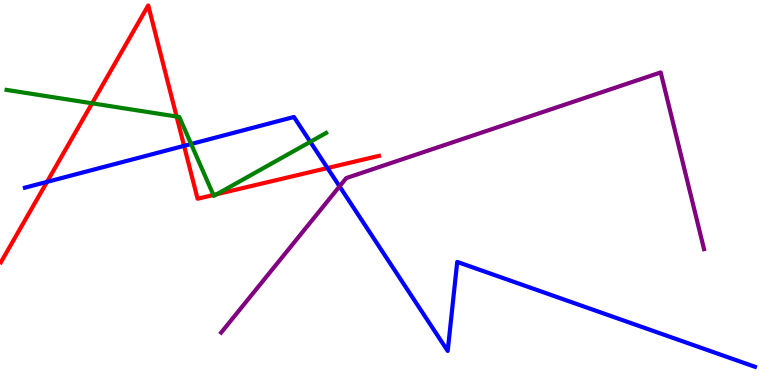[{'lines': ['blue', 'red'], 'intersections': [{'x': 0.607, 'y': 5.28}, {'x': 2.38, 'y': 6.21}, {'x': 4.23, 'y': 5.64}]}, {'lines': ['green', 'red'], 'intersections': [{'x': 1.19, 'y': 7.32}, {'x': 2.28, 'y': 6.97}, {'x': 2.75, 'y': 4.94}, {'x': 2.8, 'y': 4.96}]}, {'lines': ['purple', 'red'], 'intersections': []}, {'lines': ['blue', 'green'], 'intersections': [{'x': 2.47, 'y': 6.26}, {'x': 4.0, 'y': 6.32}]}, {'lines': ['blue', 'purple'], 'intersections': [{'x': 4.38, 'y': 5.16}]}, {'lines': ['green', 'purple'], 'intersections': []}]